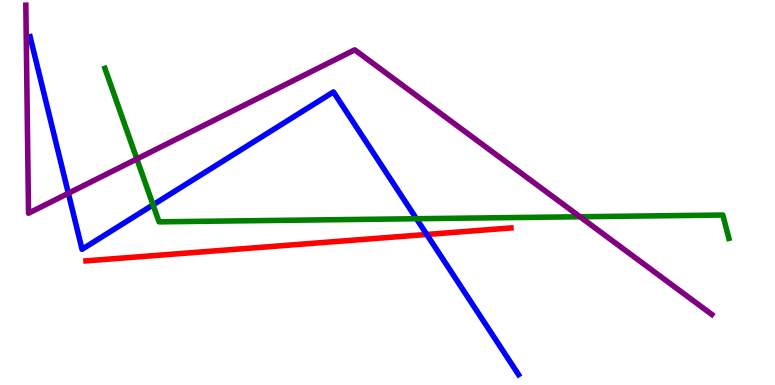[{'lines': ['blue', 'red'], 'intersections': [{'x': 5.51, 'y': 3.91}]}, {'lines': ['green', 'red'], 'intersections': []}, {'lines': ['purple', 'red'], 'intersections': []}, {'lines': ['blue', 'green'], 'intersections': [{'x': 1.97, 'y': 4.68}, {'x': 5.37, 'y': 4.32}]}, {'lines': ['blue', 'purple'], 'intersections': [{'x': 0.882, 'y': 4.98}]}, {'lines': ['green', 'purple'], 'intersections': [{'x': 1.77, 'y': 5.87}, {'x': 7.48, 'y': 4.37}]}]